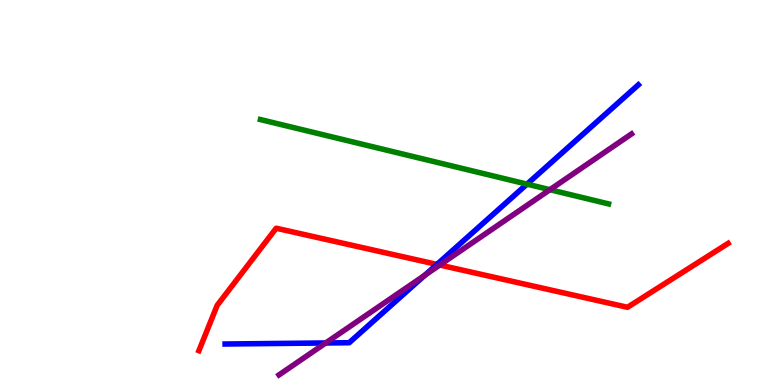[{'lines': ['blue', 'red'], 'intersections': [{'x': 5.64, 'y': 3.13}]}, {'lines': ['green', 'red'], 'intersections': []}, {'lines': ['purple', 'red'], 'intersections': [{'x': 5.67, 'y': 3.12}]}, {'lines': ['blue', 'green'], 'intersections': [{'x': 6.8, 'y': 5.22}]}, {'lines': ['blue', 'purple'], 'intersections': [{'x': 4.2, 'y': 1.09}, {'x': 5.48, 'y': 2.85}]}, {'lines': ['green', 'purple'], 'intersections': [{'x': 7.1, 'y': 5.07}]}]